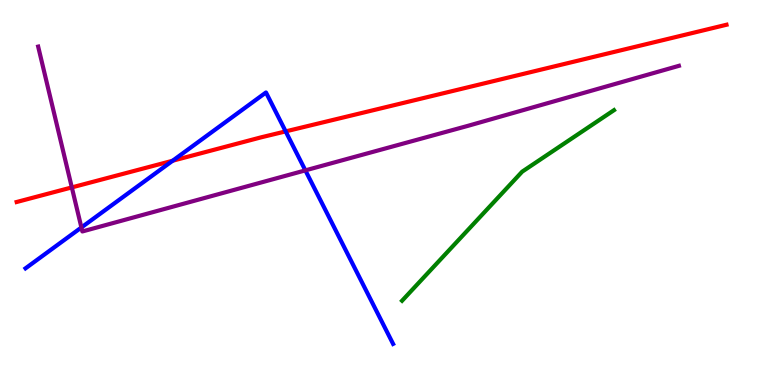[{'lines': ['blue', 'red'], 'intersections': [{'x': 2.23, 'y': 5.83}, {'x': 3.69, 'y': 6.59}]}, {'lines': ['green', 'red'], 'intersections': []}, {'lines': ['purple', 'red'], 'intersections': [{'x': 0.927, 'y': 5.13}]}, {'lines': ['blue', 'green'], 'intersections': []}, {'lines': ['blue', 'purple'], 'intersections': [{'x': 1.05, 'y': 4.09}, {'x': 3.94, 'y': 5.57}]}, {'lines': ['green', 'purple'], 'intersections': []}]